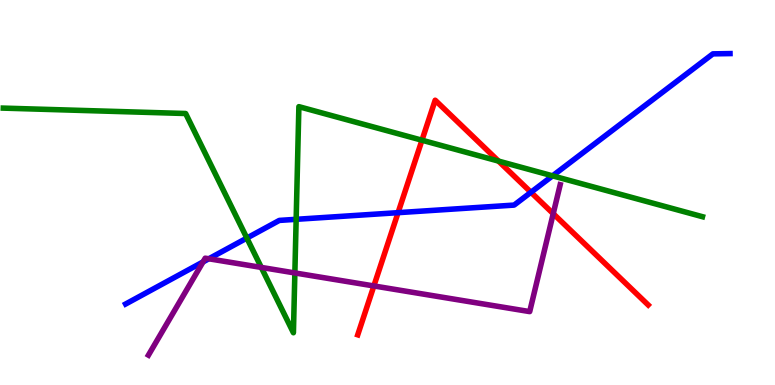[{'lines': ['blue', 'red'], 'intersections': [{'x': 5.14, 'y': 4.48}, {'x': 6.85, 'y': 5.01}]}, {'lines': ['green', 'red'], 'intersections': [{'x': 5.44, 'y': 6.36}, {'x': 6.43, 'y': 5.82}]}, {'lines': ['purple', 'red'], 'intersections': [{'x': 4.82, 'y': 2.57}, {'x': 7.14, 'y': 4.45}]}, {'lines': ['blue', 'green'], 'intersections': [{'x': 3.19, 'y': 3.82}, {'x': 3.82, 'y': 4.3}, {'x': 7.13, 'y': 5.43}]}, {'lines': ['blue', 'purple'], 'intersections': [{'x': 2.62, 'y': 3.2}, {'x': 2.69, 'y': 3.28}]}, {'lines': ['green', 'purple'], 'intersections': [{'x': 3.37, 'y': 3.05}, {'x': 3.8, 'y': 2.91}]}]